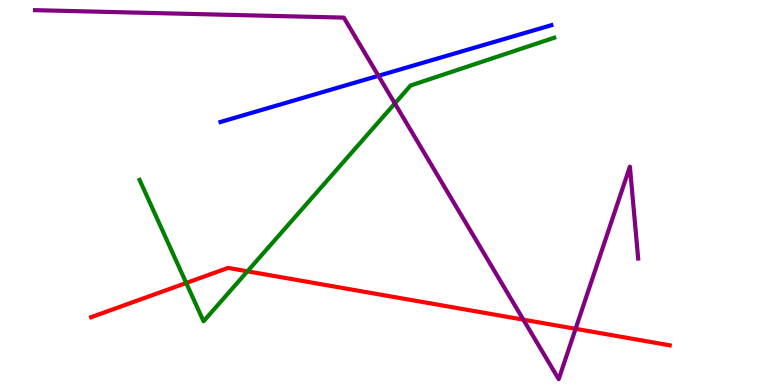[{'lines': ['blue', 'red'], 'intersections': []}, {'lines': ['green', 'red'], 'intersections': [{'x': 2.4, 'y': 2.65}, {'x': 3.19, 'y': 2.95}]}, {'lines': ['purple', 'red'], 'intersections': [{'x': 6.75, 'y': 1.7}, {'x': 7.43, 'y': 1.46}]}, {'lines': ['blue', 'green'], 'intersections': []}, {'lines': ['blue', 'purple'], 'intersections': [{'x': 4.88, 'y': 8.03}]}, {'lines': ['green', 'purple'], 'intersections': [{'x': 5.09, 'y': 7.31}]}]